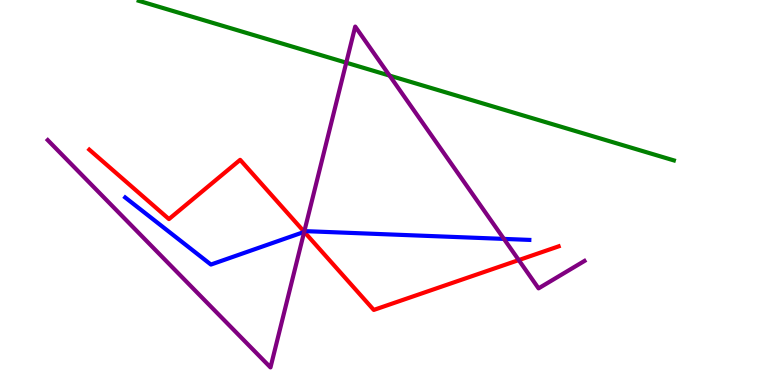[{'lines': ['blue', 'red'], 'intersections': [{'x': 3.93, 'y': 3.98}]}, {'lines': ['green', 'red'], 'intersections': []}, {'lines': ['purple', 'red'], 'intersections': [{'x': 3.93, 'y': 3.98}, {'x': 6.69, 'y': 3.24}]}, {'lines': ['blue', 'green'], 'intersections': []}, {'lines': ['blue', 'purple'], 'intersections': [{'x': 3.92, 'y': 3.98}, {'x': 6.5, 'y': 3.79}]}, {'lines': ['green', 'purple'], 'intersections': [{'x': 4.47, 'y': 8.37}, {'x': 5.03, 'y': 8.04}]}]